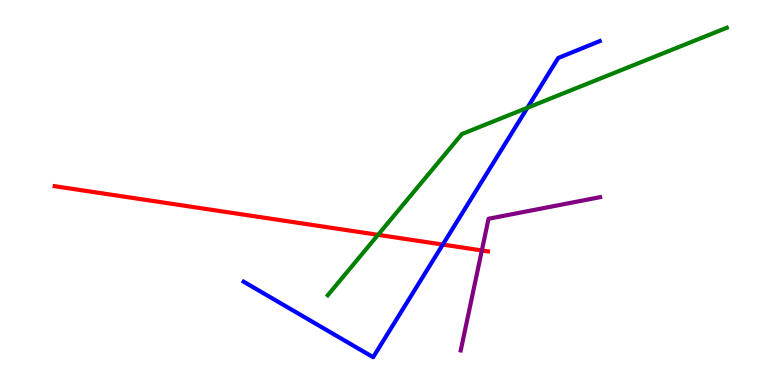[{'lines': ['blue', 'red'], 'intersections': [{'x': 5.71, 'y': 3.65}]}, {'lines': ['green', 'red'], 'intersections': [{'x': 4.88, 'y': 3.9}]}, {'lines': ['purple', 'red'], 'intersections': [{'x': 6.22, 'y': 3.49}]}, {'lines': ['blue', 'green'], 'intersections': [{'x': 6.81, 'y': 7.2}]}, {'lines': ['blue', 'purple'], 'intersections': []}, {'lines': ['green', 'purple'], 'intersections': []}]